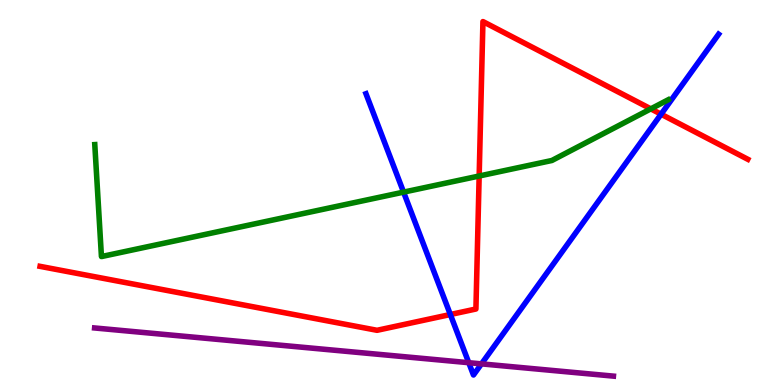[{'lines': ['blue', 'red'], 'intersections': [{'x': 5.81, 'y': 1.83}, {'x': 8.53, 'y': 7.03}]}, {'lines': ['green', 'red'], 'intersections': [{'x': 6.18, 'y': 5.43}, {'x': 8.4, 'y': 7.17}]}, {'lines': ['purple', 'red'], 'intersections': []}, {'lines': ['blue', 'green'], 'intersections': [{'x': 5.21, 'y': 5.01}]}, {'lines': ['blue', 'purple'], 'intersections': [{'x': 6.05, 'y': 0.579}, {'x': 6.21, 'y': 0.549}]}, {'lines': ['green', 'purple'], 'intersections': []}]